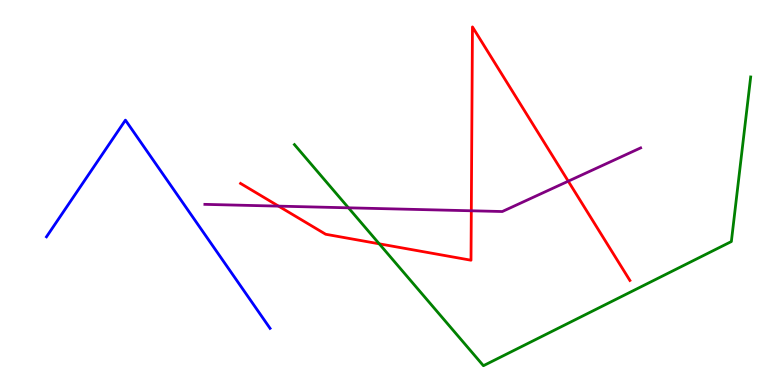[{'lines': ['blue', 'red'], 'intersections': []}, {'lines': ['green', 'red'], 'intersections': [{'x': 4.89, 'y': 3.67}]}, {'lines': ['purple', 'red'], 'intersections': [{'x': 3.59, 'y': 4.65}, {'x': 6.08, 'y': 4.53}, {'x': 7.33, 'y': 5.29}]}, {'lines': ['blue', 'green'], 'intersections': []}, {'lines': ['blue', 'purple'], 'intersections': []}, {'lines': ['green', 'purple'], 'intersections': [{'x': 4.5, 'y': 4.6}]}]